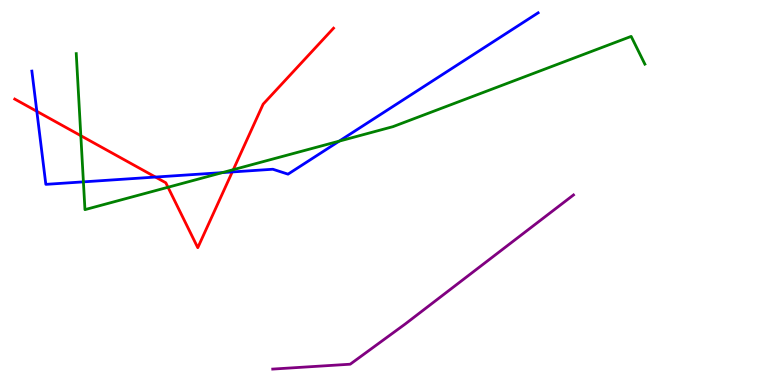[{'lines': ['blue', 'red'], 'intersections': [{'x': 0.475, 'y': 7.11}, {'x': 2.01, 'y': 5.4}, {'x': 3.0, 'y': 5.53}]}, {'lines': ['green', 'red'], 'intersections': [{'x': 1.04, 'y': 6.48}, {'x': 2.17, 'y': 5.14}, {'x': 3.01, 'y': 5.59}]}, {'lines': ['purple', 'red'], 'intersections': []}, {'lines': ['blue', 'green'], 'intersections': [{'x': 1.08, 'y': 5.28}, {'x': 2.87, 'y': 5.52}, {'x': 4.38, 'y': 6.33}]}, {'lines': ['blue', 'purple'], 'intersections': []}, {'lines': ['green', 'purple'], 'intersections': []}]